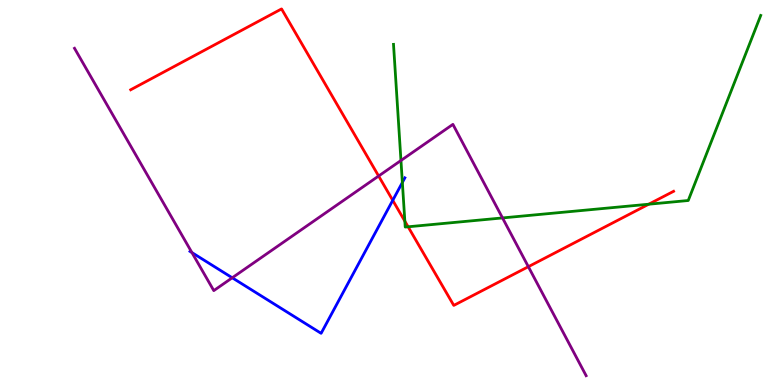[{'lines': ['blue', 'red'], 'intersections': [{'x': 5.07, 'y': 4.8}]}, {'lines': ['green', 'red'], 'intersections': [{'x': 5.22, 'y': 4.26}, {'x': 5.27, 'y': 4.11}, {'x': 8.37, 'y': 4.7}]}, {'lines': ['purple', 'red'], 'intersections': [{'x': 4.89, 'y': 5.43}, {'x': 6.82, 'y': 3.07}]}, {'lines': ['blue', 'green'], 'intersections': [{'x': 5.19, 'y': 5.26}]}, {'lines': ['blue', 'purple'], 'intersections': [{'x': 2.48, 'y': 3.44}, {'x': 3.0, 'y': 2.78}]}, {'lines': ['green', 'purple'], 'intersections': [{'x': 5.17, 'y': 5.83}, {'x': 6.48, 'y': 4.34}]}]